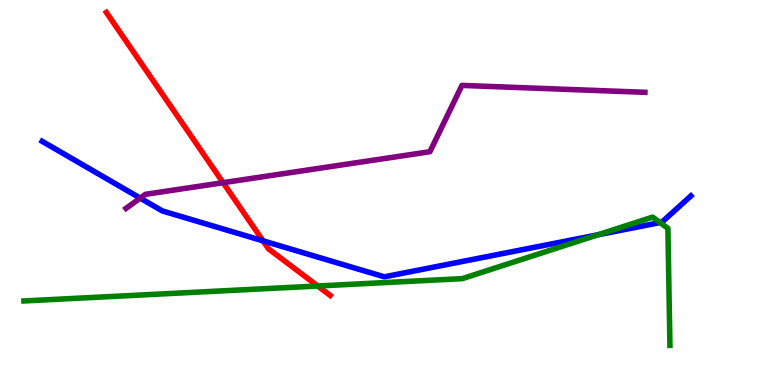[{'lines': ['blue', 'red'], 'intersections': [{'x': 3.39, 'y': 3.74}]}, {'lines': ['green', 'red'], 'intersections': [{'x': 4.1, 'y': 2.57}]}, {'lines': ['purple', 'red'], 'intersections': [{'x': 2.88, 'y': 5.26}]}, {'lines': ['blue', 'green'], 'intersections': [{'x': 7.72, 'y': 3.9}, {'x': 8.52, 'y': 4.22}]}, {'lines': ['blue', 'purple'], 'intersections': [{'x': 1.81, 'y': 4.85}]}, {'lines': ['green', 'purple'], 'intersections': []}]